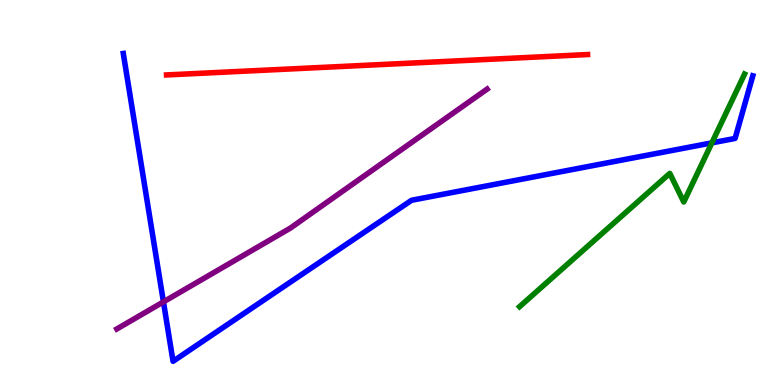[{'lines': ['blue', 'red'], 'intersections': []}, {'lines': ['green', 'red'], 'intersections': []}, {'lines': ['purple', 'red'], 'intersections': []}, {'lines': ['blue', 'green'], 'intersections': [{'x': 9.19, 'y': 6.29}]}, {'lines': ['blue', 'purple'], 'intersections': [{'x': 2.11, 'y': 2.16}]}, {'lines': ['green', 'purple'], 'intersections': []}]